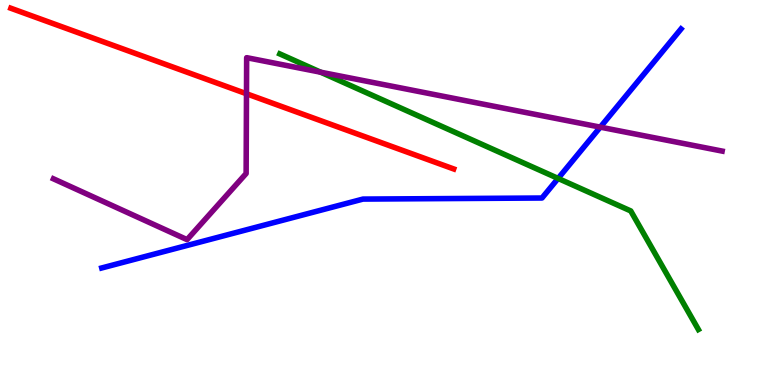[{'lines': ['blue', 'red'], 'intersections': []}, {'lines': ['green', 'red'], 'intersections': []}, {'lines': ['purple', 'red'], 'intersections': [{'x': 3.18, 'y': 7.56}]}, {'lines': ['blue', 'green'], 'intersections': [{'x': 7.2, 'y': 5.37}]}, {'lines': ['blue', 'purple'], 'intersections': [{'x': 7.75, 'y': 6.7}]}, {'lines': ['green', 'purple'], 'intersections': [{'x': 4.14, 'y': 8.12}]}]